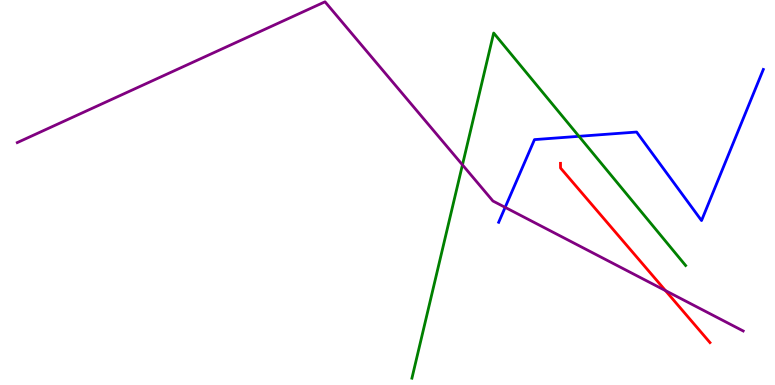[{'lines': ['blue', 'red'], 'intersections': []}, {'lines': ['green', 'red'], 'intersections': []}, {'lines': ['purple', 'red'], 'intersections': [{'x': 8.59, 'y': 2.45}]}, {'lines': ['blue', 'green'], 'intersections': [{'x': 7.47, 'y': 6.46}]}, {'lines': ['blue', 'purple'], 'intersections': [{'x': 6.52, 'y': 4.61}]}, {'lines': ['green', 'purple'], 'intersections': [{'x': 5.97, 'y': 5.72}]}]